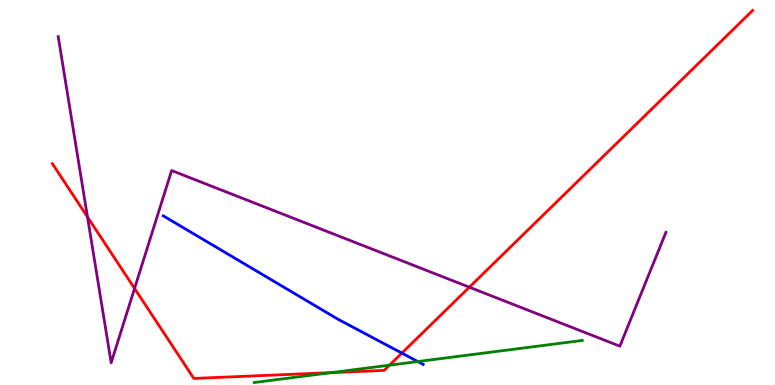[{'lines': ['blue', 'red'], 'intersections': [{'x': 5.19, 'y': 0.828}]}, {'lines': ['green', 'red'], 'intersections': [{'x': 4.27, 'y': 0.321}, {'x': 5.03, 'y': 0.515}]}, {'lines': ['purple', 'red'], 'intersections': [{'x': 1.13, 'y': 4.37}, {'x': 1.74, 'y': 2.51}, {'x': 6.06, 'y': 2.54}]}, {'lines': ['blue', 'green'], 'intersections': [{'x': 5.39, 'y': 0.609}]}, {'lines': ['blue', 'purple'], 'intersections': []}, {'lines': ['green', 'purple'], 'intersections': []}]